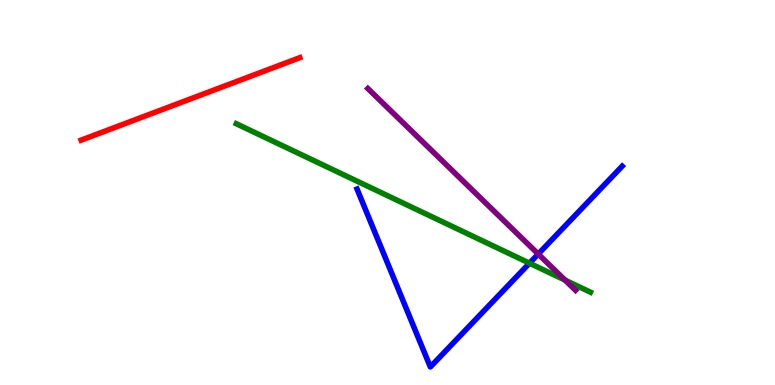[{'lines': ['blue', 'red'], 'intersections': []}, {'lines': ['green', 'red'], 'intersections': []}, {'lines': ['purple', 'red'], 'intersections': []}, {'lines': ['blue', 'green'], 'intersections': [{'x': 6.83, 'y': 3.16}]}, {'lines': ['blue', 'purple'], 'intersections': [{'x': 6.94, 'y': 3.4}]}, {'lines': ['green', 'purple'], 'intersections': [{'x': 7.29, 'y': 2.72}]}]